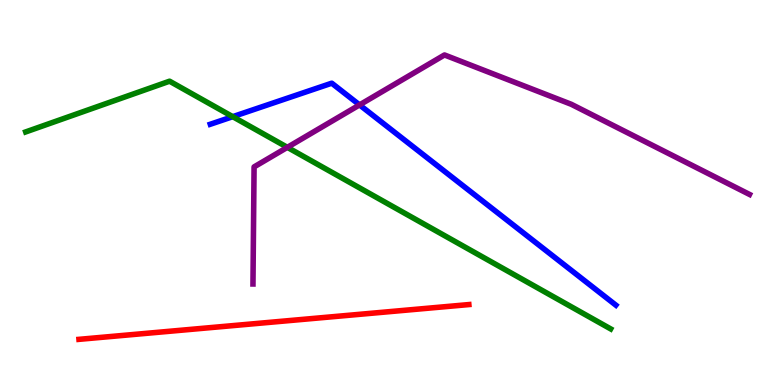[{'lines': ['blue', 'red'], 'intersections': []}, {'lines': ['green', 'red'], 'intersections': []}, {'lines': ['purple', 'red'], 'intersections': []}, {'lines': ['blue', 'green'], 'intersections': [{'x': 3.0, 'y': 6.97}]}, {'lines': ['blue', 'purple'], 'intersections': [{'x': 4.64, 'y': 7.28}]}, {'lines': ['green', 'purple'], 'intersections': [{'x': 3.71, 'y': 6.17}]}]